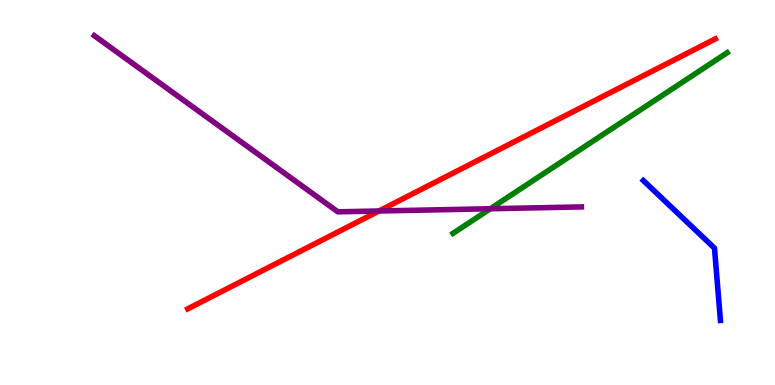[{'lines': ['blue', 'red'], 'intersections': []}, {'lines': ['green', 'red'], 'intersections': []}, {'lines': ['purple', 'red'], 'intersections': [{'x': 4.89, 'y': 4.52}]}, {'lines': ['blue', 'green'], 'intersections': []}, {'lines': ['blue', 'purple'], 'intersections': []}, {'lines': ['green', 'purple'], 'intersections': [{'x': 6.33, 'y': 4.58}]}]